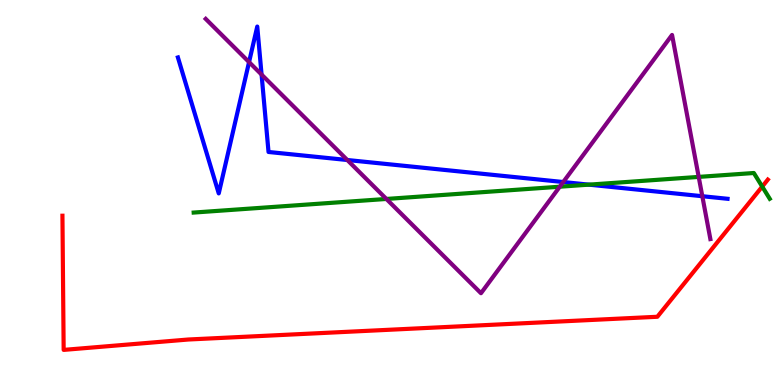[{'lines': ['blue', 'red'], 'intersections': []}, {'lines': ['green', 'red'], 'intersections': [{'x': 9.84, 'y': 5.15}]}, {'lines': ['purple', 'red'], 'intersections': []}, {'lines': ['blue', 'green'], 'intersections': [{'x': 7.6, 'y': 5.2}]}, {'lines': ['blue', 'purple'], 'intersections': [{'x': 3.21, 'y': 8.39}, {'x': 3.38, 'y': 8.06}, {'x': 4.48, 'y': 5.84}, {'x': 7.27, 'y': 5.27}, {'x': 9.06, 'y': 4.9}]}, {'lines': ['green', 'purple'], 'intersections': [{'x': 4.99, 'y': 4.83}, {'x': 7.22, 'y': 5.15}, {'x': 9.02, 'y': 5.41}]}]